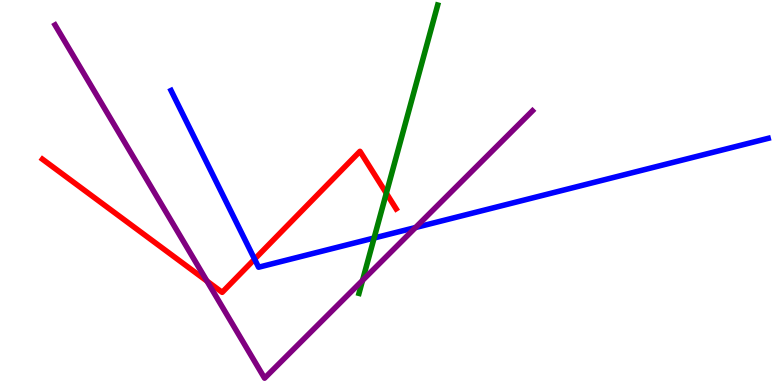[{'lines': ['blue', 'red'], 'intersections': [{'x': 3.29, 'y': 3.27}]}, {'lines': ['green', 'red'], 'intersections': [{'x': 4.98, 'y': 4.98}]}, {'lines': ['purple', 'red'], 'intersections': [{'x': 2.67, 'y': 2.7}]}, {'lines': ['blue', 'green'], 'intersections': [{'x': 4.83, 'y': 3.82}]}, {'lines': ['blue', 'purple'], 'intersections': [{'x': 5.36, 'y': 4.09}]}, {'lines': ['green', 'purple'], 'intersections': [{'x': 4.68, 'y': 2.72}]}]